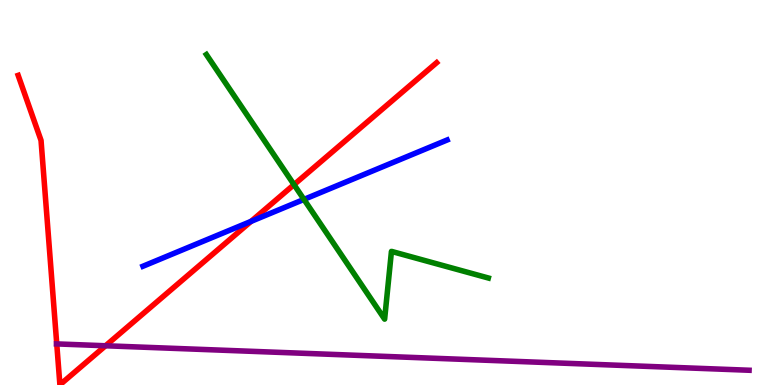[{'lines': ['blue', 'red'], 'intersections': [{'x': 3.24, 'y': 4.25}]}, {'lines': ['green', 'red'], 'intersections': [{'x': 3.79, 'y': 5.2}]}, {'lines': ['purple', 'red'], 'intersections': [{'x': 0.732, 'y': 1.07}, {'x': 1.36, 'y': 1.02}]}, {'lines': ['blue', 'green'], 'intersections': [{'x': 3.92, 'y': 4.82}]}, {'lines': ['blue', 'purple'], 'intersections': []}, {'lines': ['green', 'purple'], 'intersections': []}]